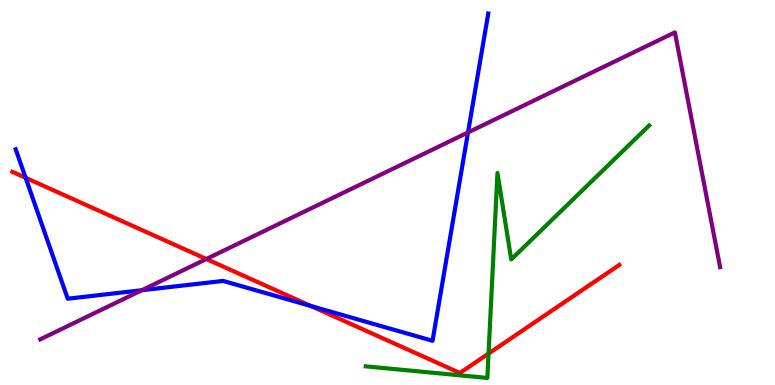[{'lines': ['blue', 'red'], 'intersections': [{'x': 0.331, 'y': 5.38}, {'x': 4.01, 'y': 2.05}]}, {'lines': ['green', 'red'], 'intersections': [{'x': 6.3, 'y': 0.816}]}, {'lines': ['purple', 'red'], 'intersections': [{'x': 2.66, 'y': 3.27}]}, {'lines': ['blue', 'green'], 'intersections': []}, {'lines': ['blue', 'purple'], 'intersections': [{'x': 1.83, 'y': 2.46}, {'x': 6.04, 'y': 6.56}]}, {'lines': ['green', 'purple'], 'intersections': []}]